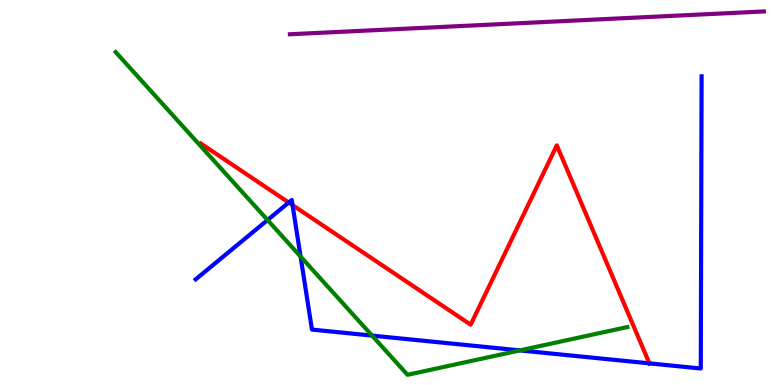[{'lines': ['blue', 'red'], 'intersections': [{'x': 3.73, 'y': 4.74}, {'x': 3.78, 'y': 4.67}, {'x': 8.38, 'y': 0.562}]}, {'lines': ['green', 'red'], 'intersections': []}, {'lines': ['purple', 'red'], 'intersections': []}, {'lines': ['blue', 'green'], 'intersections': [{'x': 3.45, 'y': 4.29}, {'x': 3.88, 'y': 3.34}, {'x': 4.8, 'y': 1.28}, {'x': 6.71, 'y': 0.899}]}, {'lines': ['blue', 'purple'], 'intersections': []}, {'lines': ['green', 'purple'], 'intersections': []}]